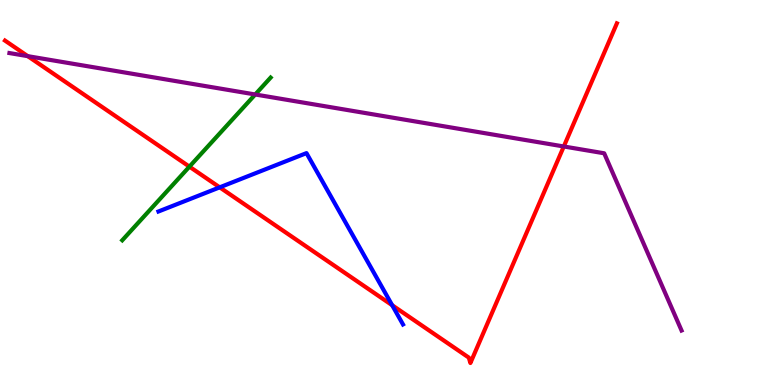[{'lines': ['blue', 'red'], 'intersections': [{'x': 2.83, 'y': 5.13}, {'x': 5.06, 'y': 2.07}]}, {'lines': ['green', 'red'], 'intersections': [{'x': 2.44, 'y': 5.67}]}, {'lines': ['purple', 'red'], 'intersections': [{'x': 0.358, 'y': 8.54}, {'x': 7.27, 'y': 6.2}]}, {'lines': ['blue', 'green'], 'intersections': []}, {'lines': ['blue', 'purple'], 'intersections': []}, {'lines': ['green', 'purple'], 'intersections': [{'x': 3.29, 'y': 7.55}]}]